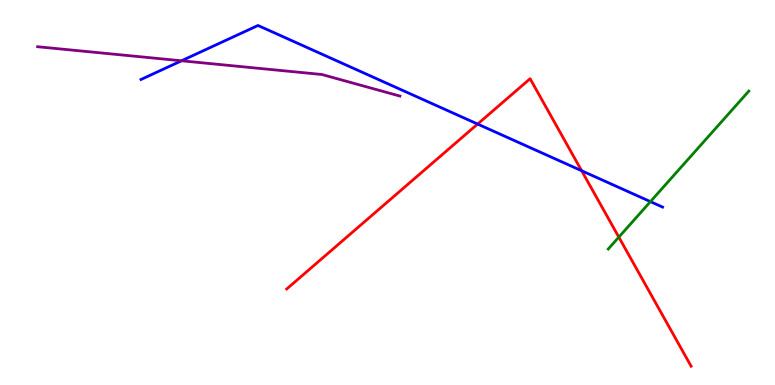[{'lines': ['blue', 'red'], 'intersections': [{'x': 6.16, 'y': 6.78}, {'x': 7.51, 'y': 5.57}]}, {'lines': ['green', 'red'], 'intersections': [{'x': 7.98, 'y': 3.84}]}, {'lines': ['purple', 'red'], 'intersections': []}, {'lines': ['blue', 'green'], 'intersections': [{'x': 8.39, 'y': 4.76}]}, {'lines': ['blue', 'purple'], 'intersections': [{'x': 2.34, 'y': 8.42}]}, {'lines': ['green', 'purple'], 'intersections': []}]